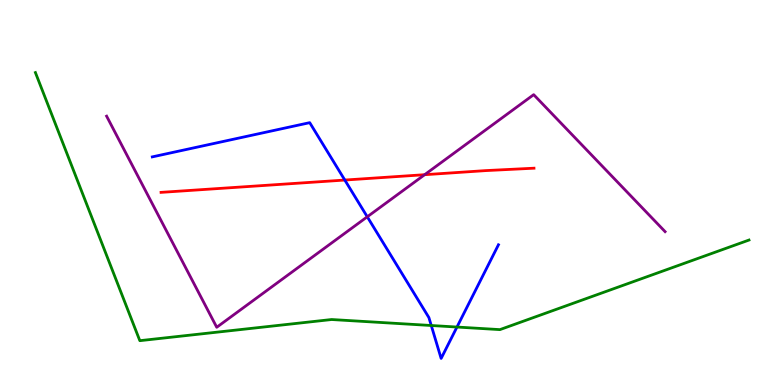[{'lines': ['blue', 'red'], 'intersections': [{'x': 4.45, 'y': 5.32}]}, {'lines': ['green', 'red'], 'intersections': []}, {'lines': ['purple', 'red'], 'intersections': [{'x': 5.48, 'y': 5.46}]}, {'lines': ['blue', 'green'], 'intersections': [{'x': 5.56, 'y': 1.55}, {'x': 5.9, 'y': 1.51}]}, {'lines': ['blue', 'purple'], 'intersections': [{'x': 4.74, 'y': 4.37}]}, {'lines': ['green', 'purple'], 'intersections': []}]